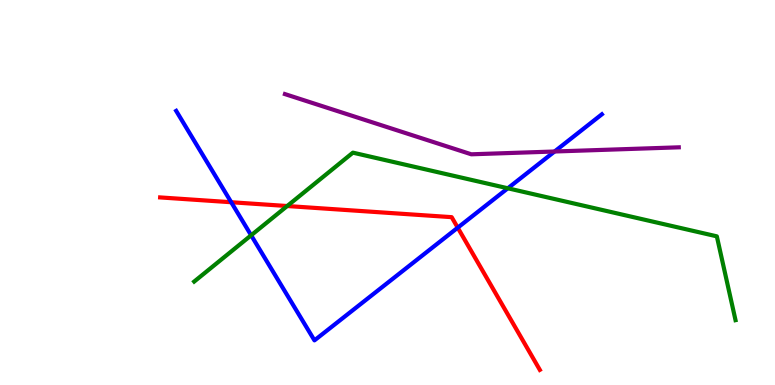[{'lines': ['blue', 'red'], 'intersections': [{'x': 2.98, 'y': 4.75}, {'x': 5.91, 'y': 4.09}]}, {'lines': ['green', 'red'], 'intersections': [{'x': 3.71, 'y': 4.65}]}, {'lines': ['purple', 'red'], 'intersections': []}, {'lines': ['blue', 'green'], 'intersections': [{'x': 3.24, 'y': 3.89}, {'x': 6.55, 'y': 5.11}]}, {'lines': ['blue', 'purple'], 'intersections': [{'x': 7.16, 'y': 6.06}]}, {'lines': ['green', 'purple'], 'intersections': []}]